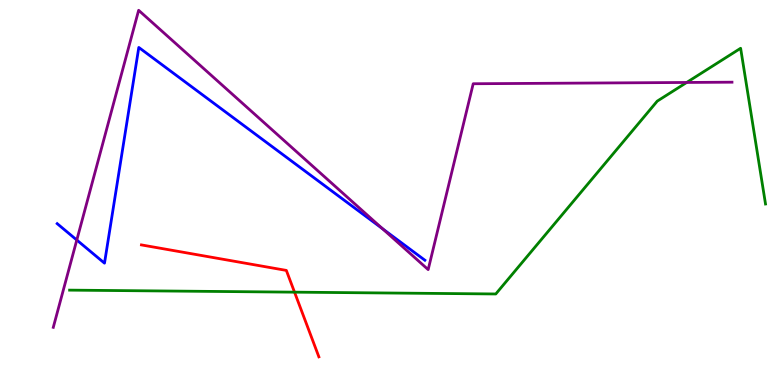[{'lines': ['blue', 'red'], 'intersections': []}, {'lines': ['green', 'red'], 'intersections': [{'x': 3.8, 'y': 2.41}]}, {'lines': ['purple', 'red'], 'intersections': []}, {'lines': ['blue', 'green'], 'intersections': []}, {'lines': ['blue', 'purple'], 'intersections': [{'x': 0.991, 'y': 3.77}, {'x': 4.94, 'y': 4.06}]}, {'lines': ['green', 'purple'], 'intersections': [{'x': 8.86, 'y': 7.86}]}]